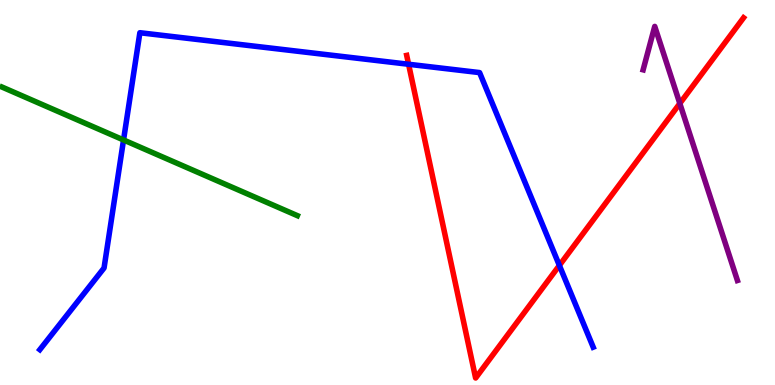[{'lines': ['blue', 'red'], 'intersections': [{'x': 5.27, 'y': 8.33}, {'x': 7.22, 'y': 3.11}]}, {'lines': ['green', 'red'], 'intersections': []}, {'lines': ['purple', 'red'], 'intersections': [{'x': 8.77, 'y': 7.31}]}, {'lines': ['blue', 'green'], 'intersections': [{'x': 1.59, 'y': 6.36}]}, {'lines': ['blue', 'purple'], 'intersections': []}, {'lines': ['green', 'purple'], 'intersections': []}]